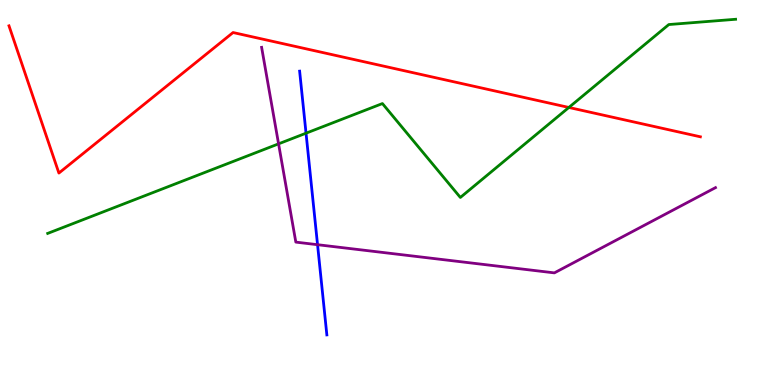[{'lines': ['blue', 'red'], 'intersections': []}, {'lines': ['green', 'red'], 'intersections': [{'x': 7.34, 'y': 7.21}]}, {'lines': ['purple', 'red'], 'intersections': []}, {'lines': ['blue', 'green'], 'intersections': [{'x': 3.95, 'y': 6.54}]}, {'lines': ['blue', 'purple'], 'intersections': [{'x': 4.1, 'y': 3.64}]}, {'lines': ['green', 'purple'], 'intersections': [{'x': 3.59, 'y': 6.26}]}]